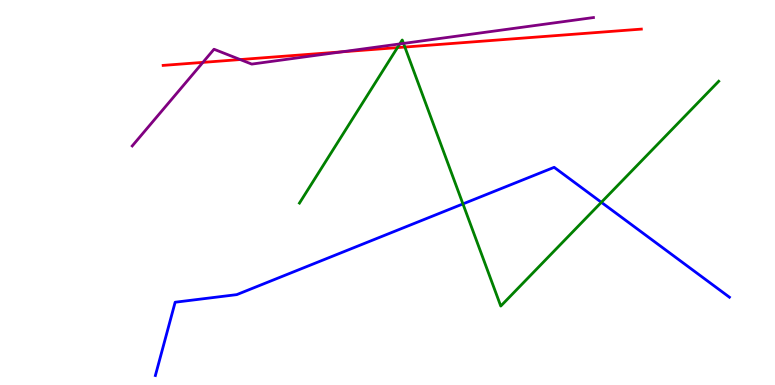[{'lines': ['blue', 'red'], 'intersections': []}, {'lines': ['green', 'red'], 'intersections': [{'x': 5.13, 'y': 8.76}, {'x': 5.22, 'y': 8.78}]}, {'lines': ['purple', 'red'], 'intersections': [{'x': 2.62, 'y': 8.38}, {'x': 3.1, 'y': 8.45}, {'x': 4.41, 'y': 8.65}]}, {'lines': ['blue', 'green'], 'intersections': [{'x': 5.97, 'y': 4.7}, {'x': 7.76, 'y': 4.75}]}, {'lines': ['blue', 'purple'], 'intersections': []}, {'lines': ['green', 'purple'], 'intersections': [{'x': 5.16, 'y': 8.86}, {'x': 5.21, 'y': 8.87}]}]